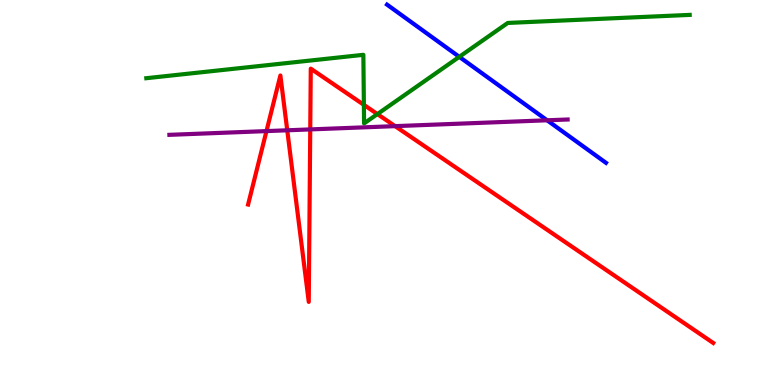[{'lines': ['blue', 'red'], 'intersections': []}, {'lines': ['green', 'red'], 'intersections': [{'x': 4.7, 'y': 7.28}, {'x': 4.87, 'y': 7.04}]}, {'lines': ['purple', 'red'], 'intersections': [{'x': 3.44, 'y': 6.59}, {'x': 3.71, 'y': 6.62}, {'x': 4.0, 'y': 6.64}, {'x': 5.1, 'y': 6.72}]}, {'lines': ['blue', 'green'], 'intersections': [{'x': 5.93, 'y': 8.52}]}, {'lines': ['blue', 'purple'], 'intersections': [{'x': 7.06, 'y': 6.88}]}, {'lines': ['green', 'purple'], 'intersections': []}]